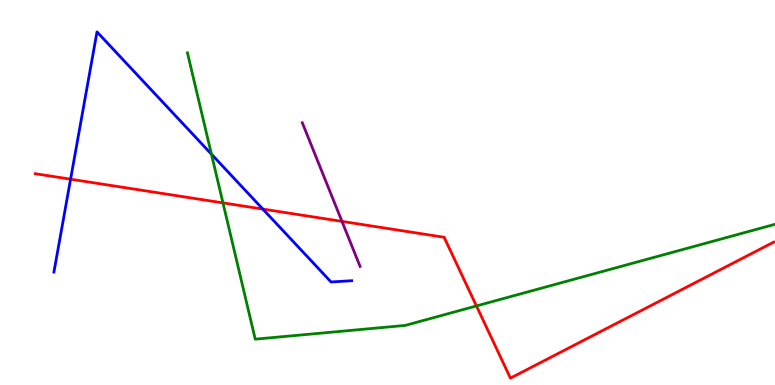[{'lines': ['blue', 'red'], 'intersections': [{'x': 0.911, 'y': 5.35}, {'x': 3.39, 'y': 4.57}]}, {'lines': ['green', 'red'], 'intersections': [{'x': 2.88, 'y': 4.73}, {'x': 6.15, 'y': 2.05}]}, {'lines': ['purple', 'red'], 'intersections': [{'x': 4.41, 'y': 4.25}]}, {'lines': ['blue', 'green'], 'intersections': [{'x': 2.73, 'y': 6.0}]}, {'lines': ['blue', 'purple'], 'intersections': []}, {'lines': ['green', 'purple'], 'intersections': []}]